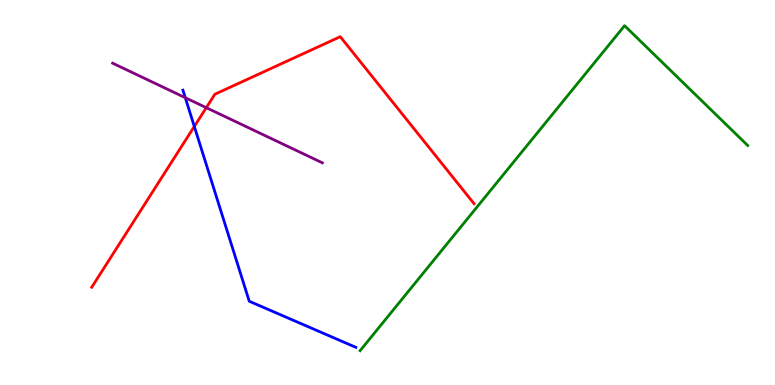[{'lines': ['blue', 'red'], 'intersections': [{'x': 2.51, 'y': 6.72}]}, {'lines': ['green', 'red'], 'intersections': []}, {'lines': ['purple', 'red'], 'intersections': [{'x': 2.66, 'y': 7.2}]}, {'lines': ['blue', 'green'], 'intersections': []}, {'lines': ['blue', 'purple'], 'intersections': [{'x': 2.39, 'y': 7.46}]}, {'lines': ['green', 'purple'], 'intersections': []}]